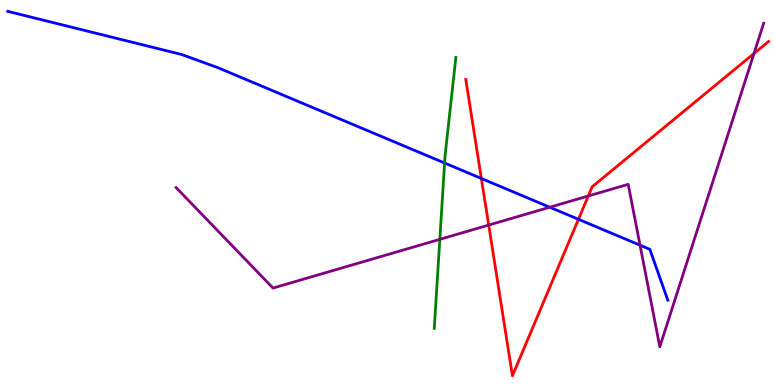[{'lines': ['blue', 'red'], 'intersections': [{'x': 6.21, 'y': 5.36}, {'x': 7.46, 'y': 4.3}]}, {'lines': ['green', 'red'], 'intersections': []}, {'lines': ['purple', 'red'], 'intersections': [{'x': 6.31, 'y': 4.15}, {'x': 7.59, 'y': 4.91}, {'x': 9.73, 'y': 8.61}]}, {'lines': ['blue', 'green'], 'intersections': [{'x': 5.74, 'y': 5.77}]}, {'lines': ['blue', 'purple'], 'intersections': [{'x': 7.09, 'y': 4.62}, {'x': 8.26, 'y': 3.63}]}, {'lines': ['green', 'purple'], 'intersections': [{'x': 5.68, 'y': 3.78}]}]